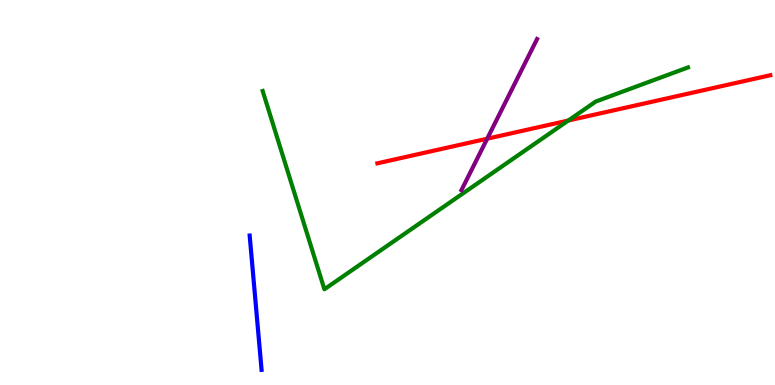[{'lines': ['blue', 'red'], 'intersections': []}, {'lines': ['green', 'red'], 'intersections': [{'x': 7.33, 'y': 6.87}]}, {'lines': ['purple', 'red'], 'intersections': [{'x': 6.29, 'y': 6.4}]}, {'lines': ['blue', 'green'], 'intersections': []}, {'lines': ['blue', 'purple'], 'intersections': []}, {'lines': ['green', 'purple'], 'intersections': []}]